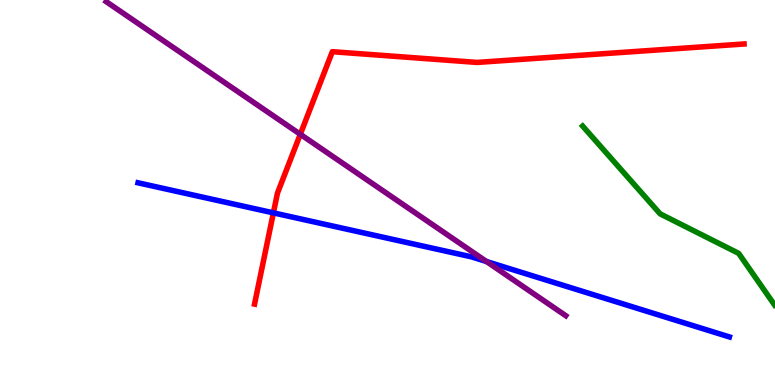[{'lines': ['blue', 'red'], 'intersections': [{'x': 3.53, 'y': 4.47}]}, {'lines': ['green', 'red'], 'intersections': []}, {'lines': ['purple', 'red'], 'intersections': [{'x': 3.87, 'y': 6.51}]}, {'lines': ['blue', 'green'], 'intersections': []}, {'lines': ['blue', 'purple'], 'intersections': [{'x': 6.28, 'y': 3.21}]}, {'lines': ['green', 'purple'], 'intersections': []}]